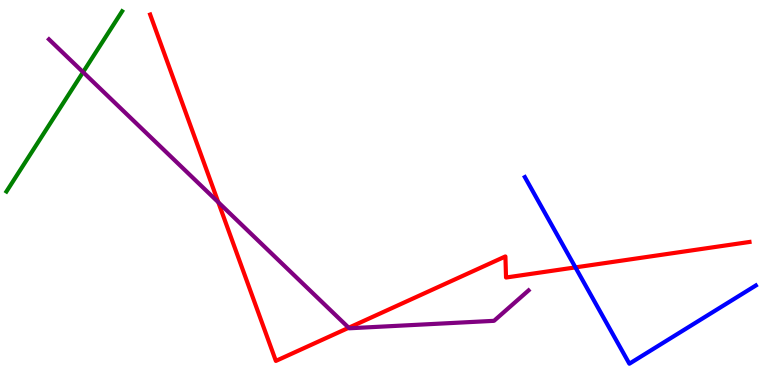[{'lines': ['blue', 'red'], 'intersections': [{'x': 7.42, 'y': 3.05}]}, {'lines': ['green', 'red'], 'intersections': []}, {'lines': ['purple', 'red'], 'intersections': [{'x': 2.82, 'y': 4.75}, {'x': 4.5, 'y': 1.49}]}, {'lines': ['blue', 'green'], 'intersections': []}, {'lines': ['blue', 'purple'], 'intersections': []}, {'lines': ['green', 'purple'], 'intersections': [{'x': 1.07, 'y': 8.13}]}]